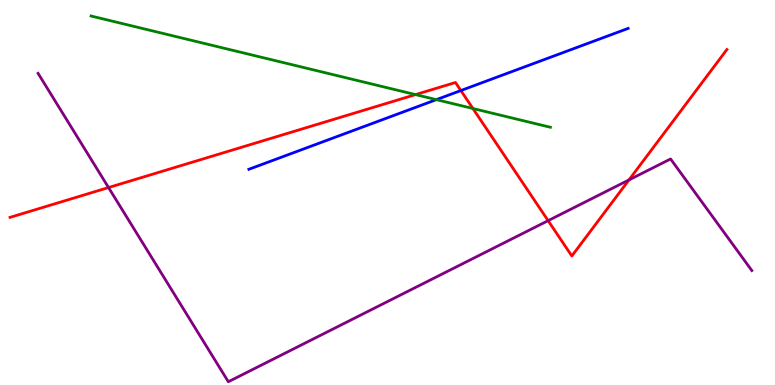[{'lines': ['blue', 'red'], 'intersections': [{'x': 5.95, 'y': 7.65}]}, {'lines': ['green', 'red'], 'intersections': [{'x': 5.36, 'y': 7.54}, {'x': 6.1, 'y': 7.18}]}, {'lines': ['purple', 'red'], 'intersections': [{'x': 1.4, 'y': 5.13}, {'x': 7.07, 'y': 4.27}, {'x': 8.12, 'y': 5.33}]}, {'lines': ['blue', 'green'], 'intersections': [{'x': 5.63, 'y': 7.41}]}, {'lines': ['blue', 'purple'], 'intersections': []}, {'lines': ['green', 'purple'], 'intersections': []}]